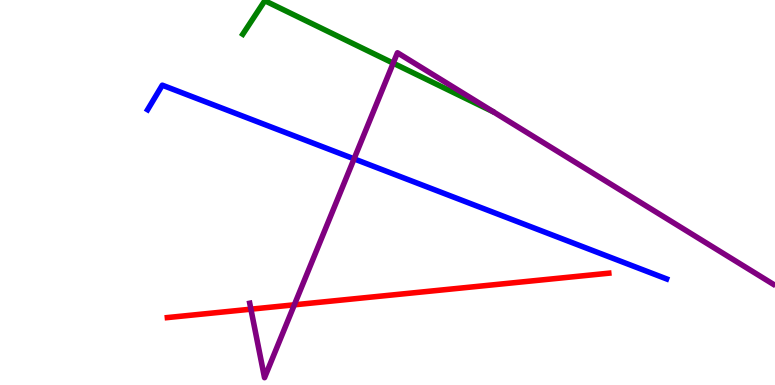[{'lines': ['blue', 'red'], 'intersections': []}, {'lines': ['green', 'red'], 'intersections': []}, {'lines': ['purple', 'red'], 'intersections': [{'x': 3.24, 'y': 1.97}, {'x': 3.8, 'y': 2.08}]}, {'lines': ['blue', 'green'], 'intersections': []}, {'lines': ['blue', 'purple'], 'intersections': [{'x': 4.57, 'y': 5.87}]}, {'lines': ['green', 'purple'], 'intersections': [{'x': 5.07, 'y': 8.36}]}]